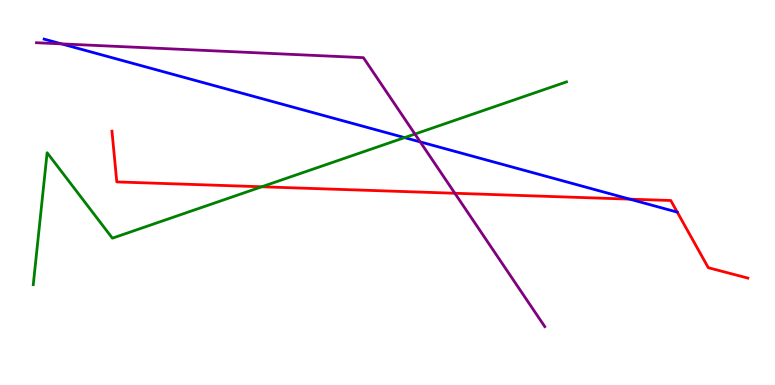[{'lines': ['blue', 'red'], 'intersections': [{'x': 8.13, 'y': 4.83}]}, {'lines': ['green', 'red'], 'intersections': [{'x': 3.38, 'y': 5.15}]}, {'lines': ['purple', 'red'], 'intersections': [{'x': 5.87, 'y': 4.98}]}, {'lines': ['blue', 'green'], 'intersections': [{'x': 5.22, 'y': 6.43}]}, {'lines': ['blue', 'purple'], 'intersections': [{'x': 0.793, 'y': 8.86}, {'x': 5.42, 'y': 6.31}]}, {'lines': ['green', 'purple'], 'intersections': [{'x': 5.35, 'y': 6.52}]}]